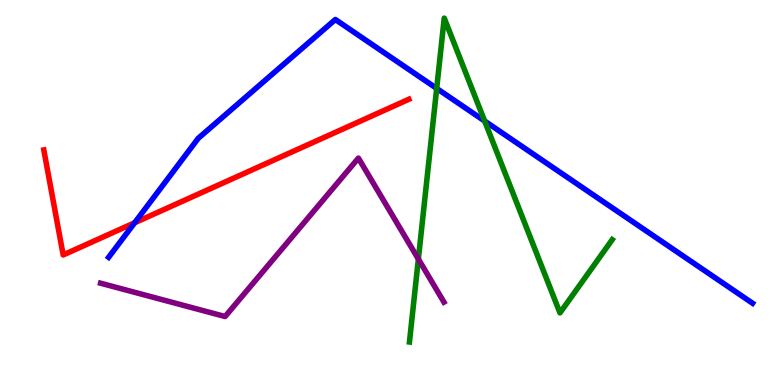[{'lines': ['blue', 'red'], 'intersections': [{'x': 1.74, 'y': 4.21}]}, {'lines': ['green', 'red'], 'intersections': []}, {'lines': ['purple', 'red'], 'intersections': []}, {'lines': ['blue', 'green'], 'intersections': [{'x': 5.63, 'y': 7.7}, {'x': 6.25, 'y': 6.86}]}, {'lines': ['blue', 'purple'], 'intersections': []}, {'lines': ['green', 'purple'], 'intersections': [{'x': 5.4, 'y': 3.27}]}]